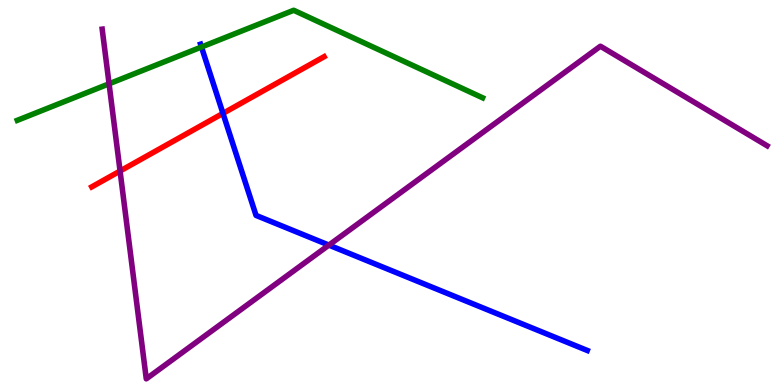[{'lines': ['blue', 'red'], 'intersections': [{'x': 2.88, 'y': 7.06}]}, {'lines': ['green', 'red'], 'intersections': []}, {'lines': ['purple', 'red'], 'intersections': [{'x': 1.55, 'y': 5.56}]}, {'lines': ['blue', 'green'], 'intersections': [{'x': 2.6, 'y': 8.78}]}, {'lines': ['blue', 'purple'], 'intersections': [{'x': 4.24, 'y': 3.63}]}, {'lines': ['green', 'purple'], 'intersections': [{'x': 1.41, 'y': 7.82}]}]